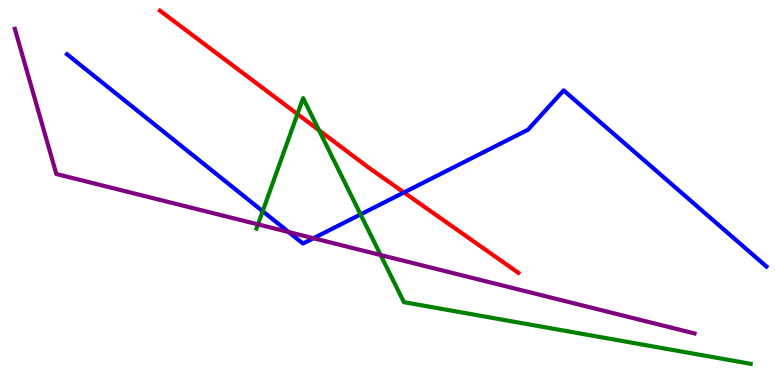[{'lines': ['blue', 'red'], 'intersections': [{'x': 5.21, 'y': 5.0}]}, {'lines': ['green', 'red'], 'intersections': [{'x': 3.84, 'y': 7.04}, {'x': 4.12, 'y': 6.62}]}, {'lines': ['purple', 'red'], 'intersections': []}, {'lines': ['blue', 'green'], 'intersections': [{'x': 3.39, 'y': 4.51}, {'x': 4.65, 'y': 4.43}]}, {'lines': ['blue', 'purple'], 'intersections': [{'x': 3.72, 'y': 3.97}, {'x': 4.04, 'y': 3.81}]}, {'lines': ['green', 'purple'], 'intersections': [{'x': 3.33, 'y': 4.17}, {'x': 4.91, 'y': 3.38}]}]